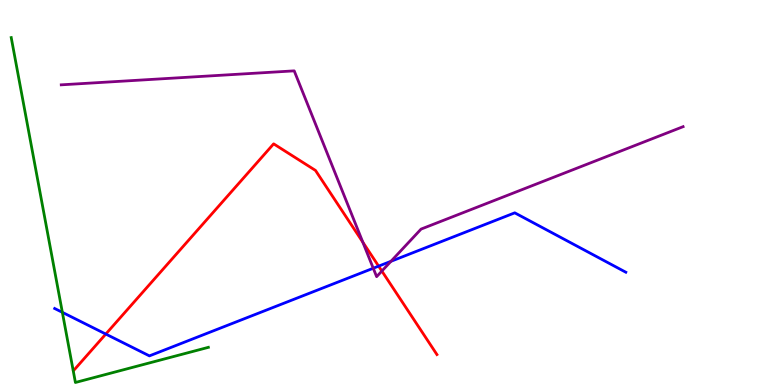[{'lines': ['blue', 'red'], 'intersections': [{'x': 1.37, 'y': 1.32}, {'x': 4.89, 'y': 3.09}]}, {'lines': ['green', 'red'], 'intersections': []}, {'lines': ['purple', 'red'], 'intersections': [{'x': 4.68, 'y': 3.71}, {'x': 4.93, 'y': 2.96}]}, {'lines': ['blue', 'green'], 'intersections': [{'x': 0.805, 'y': 1.89}]}, {'lines': ['blue', 'purple'], 'intersections': [{'x': 4.82, 'y': 3.03}, {'x': 5.04, 'y': 3.21}]}, {'lines': ['green', 'purple'], 'intersections': []}]